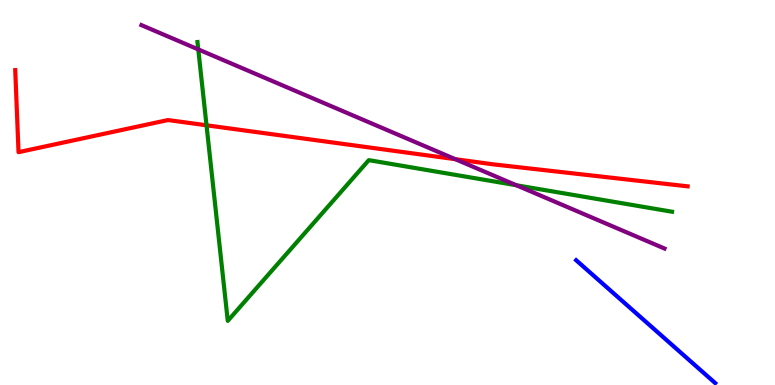[{'lines': ['blue', 'red'], 'intersections': []}, {'lines': ['green', 'red'], 'intersections': [{'x': 2.66, 'y': 6.75}]}, {'lines': ['purple', 'red'], 'intersections': [{'x': 5.88, 'y': 5.87}]}, {'lines': ['blue', 'green'], 'intersections': []}, {'lines': ['blue', 'purple'], 'intersections': []}, {'lines': ['green', 'purple'], 'intersections': [{'x': 2.56, 'y': 8.72}, {'x': 6.66, 'y': 5.19}]}]